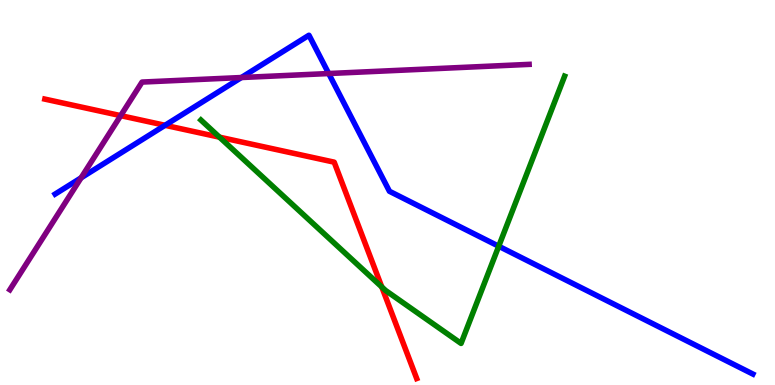[{'lines': ['blue', 'red'], 'intersections': [{'x': 2.13, 'y': 6.75}]}, {'lines': ['green', 'red'], 'intersections': [{'x': 2.83, 'y': 6.44}, {'x': 4.93, 'y': 2.55}]}, {'lines': ['purple', 'red'], 'intersections': [{'x': 1.56, 'y': 7.0}]}, {'lines': ['blue', 'green'], 'intersections': [{'x': 6.44, 'y': 3.6}]}, {'lines': ['blue', 'purple'], 'intersections': [{'x': 1.05, 'y': 5.38}, {'x': 3.11, 'y': 7.99}, {'x': 4.24, 'y': 8.09}]}, {'lines': ['green', 'purple'], 'intersections': []}]